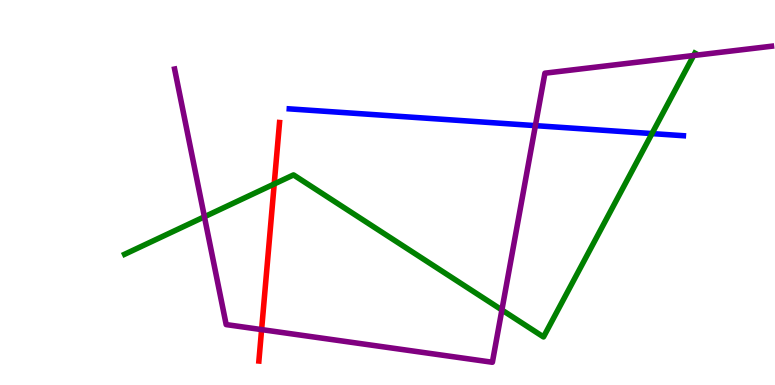[{'lines': ['blue', 'red'], 'intersections': []}, {'lines': ['green', 'red'], 'intersections': [{'x': 3.54, 'y': 5.22}]}, {'lines': ['purple', 'red'], 'intersections': [{'x': 3.38, 'y': 1.44}]}, {'lines': ['blue', 'green'], 'intersections': [{'x': 8.41, 'y': 6.53}]}, {'lines': ['blue', 'purple'], 'intersections': [{'x': 6.91, 'y': 6.74}]}, {'lines': ['green', 'purple'], 'intersections': [{'x': 2.64, 'y': 4.37}, {'x': 6.48, 'y': 1.95}, {'x': 8.95, 'y': 8.56}]}]